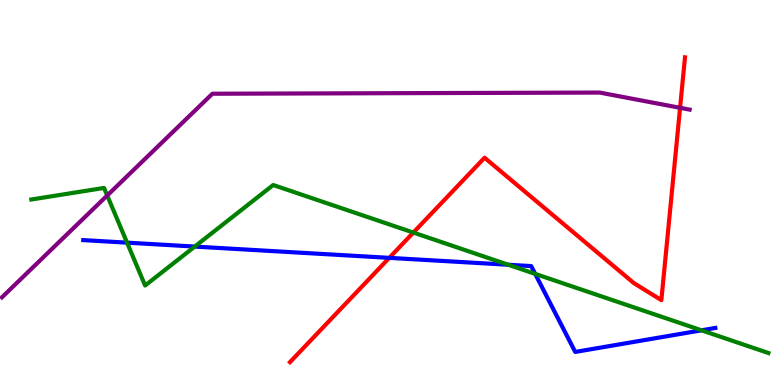[{'lines': ['blue', 'red'], 'intersections': [{'x': 5.02, 'y': 3.3}]}, {'lines': ['green', 'red'], 'intersections': [{'x': 5.33, 'y': 3.96}]}, {'lines': ['purple', 'red'], 'intersections': [{'x': 8.78, 'y': 7.2}]}, {'lines': ['blue', 'green'], 'intersections': [{'x': 1.64, 'y': 3.7}, {'x': 2.51, 'y': 3.6}, {'x': 6.56, 'y': 3.12}, {'x': 6.91, 'y': 2.89}, {'x': 9.05, 'y': 1.42}]}, {'lines': ['blue', 'purple'], 'intersections': []}, {'lines': ['green', 'purple'], 'intersections': [{'x': 1.38, 'y': 4.92}]}]